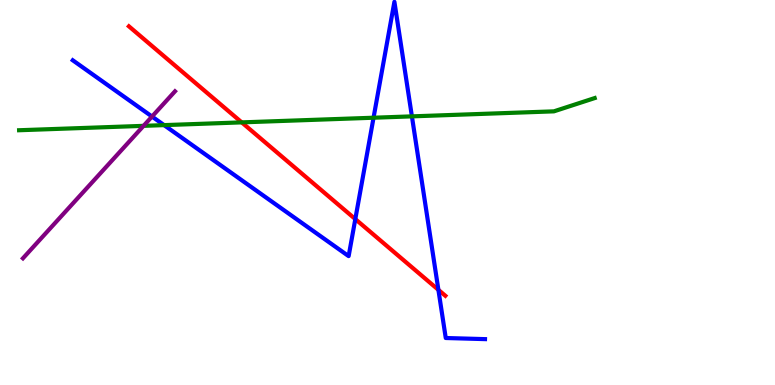[{'lines': ['blue', 'red'], 'intersections': [{'x': 4.58, 'y': 4.31}, {'x': 5.66, 'y': 2.47}]}, {'lines': ['green', 'red'], 'intersections': [{'x': 3.12, 'y': 6.82}]}, {'lines': ['purple', 'red'], 'intersections': []}, {'lines': ['blue', 'green'], 'intersections': [{'x': 2.12, 'y': 6.75}, {'x': 4.82, 'y': 6.94}, {'x': 5.31, 'y': 6.98}]}, {'lines': ['blue', 'purple'], 'intersections': [{'x': 1.96, 'y': 6.97}]}, {'lines': ['green', 'purple'], 'intersections': [{'x': 1.85, 'y': 6.73}]}]